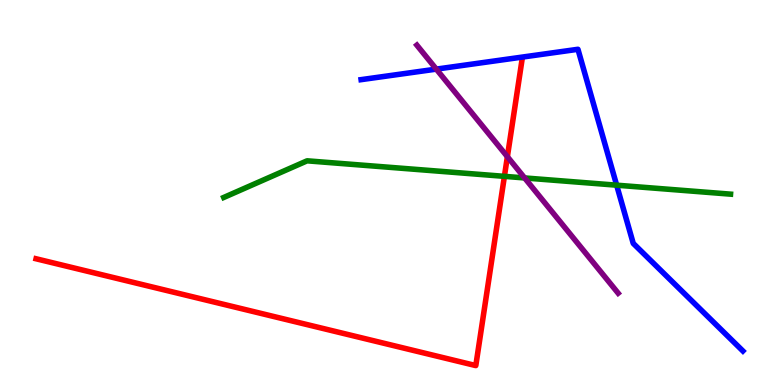[{'lines': ['blue', 'red'], 'intersections': []}, {'lines': ['green', 'red'], 'intersections': [{'x': 6.51, 'y': 5.42}]}, {'lines': ['purple', 'red'], 'intersections': [{'x': 6.55, 'y': 5.93}]}, {'lines': ['blue', 'green'], 'intersections': [{'x': 7.96, 'y': 5.19}]}, {'lines': ['blue', 'purple'], 'intersections': [{'x': 5.63, 'y': 8.2}]}, {'lines': ['green', 'purple'], 'intersections': [{'x': 6.77, 'y': 5.38}]}]